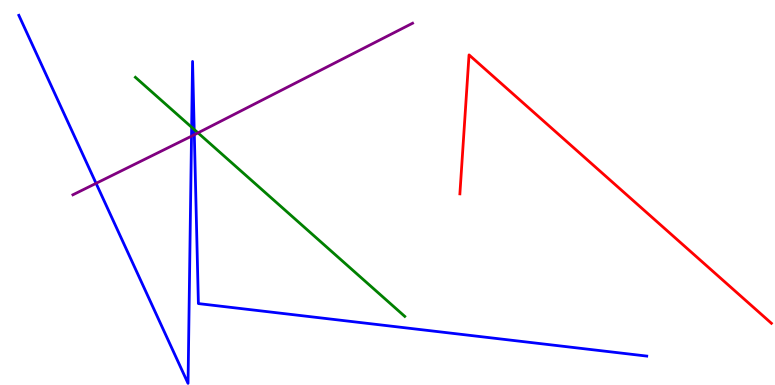[{'lines': ['blue', 'red'], 'intersections': []}, {'lines': ['green', 'red'], 'intersections': []}, {'lines': ['purple', 'red'], 'intersections': []}, {'lines': ['blue', 'green'], 'intersections': [{'x': 2.47, 'y': 6.7}, {'x': 2.51, 'y': 6.64}]}, {'lines': ['blue', 'purple'], 'intersections': [{'x': 1.24, 'y': 5.24}, {'x': 2.47, 'y': 6.46}, {'x': 2.51, 'y': 6.5}]}, {'lines': ['green', 'purple'], 'intersections': [{'x': 2.55, 'y': 6.55}]}]